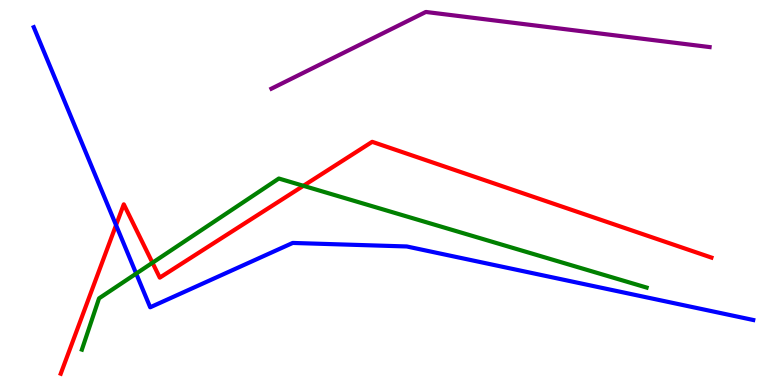[{'lines': ['blue', 'red'], 'intersections': [{'x': 1.5, 'y': 4.15}]}, {'lines': ['green', 'red'], 'intersections': [{'x': 1.97, 'y': 3.18}, {'x': 3.91, 'y': 5.17}]}, {'lines': ['purple', 'red'], 'intersections': []}, {'lines': ['blue', 'green'], 'intersections': [{'x': 1.76, 'y': 2.89}]}, {'lines': ['blue', 'purple'], 'intersections': []}, {'lines': ['green', 'purple'], 'intersections': []}]